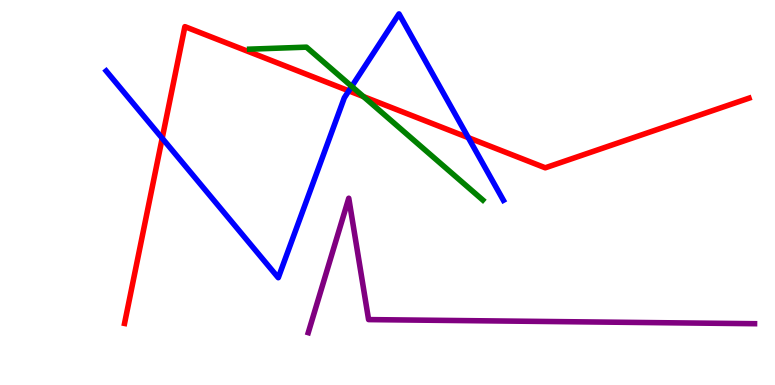[{'lines': ['blue', 'red'], 'intersections': [{'x': 2.09, 'y': 6.41}, {'x': 4.5, 'y': 7.64}, {'x': 6.04, 'y': 6.42}]}, {'lines': ['green', 'red'], 'intersections': [{'x': 4.69, 'y': 7.49}]}, {'lines': ['purple', 'red'], 'intersections': []}, {'lines': ['blue', 'green'], 'intersections': [{'x': 4.54, 'y': 7.76}]}, {'lines': ['blue', 'purple'], 'intersections': []}, {'lines': ['green', 'purple'], 'intersections': []}]